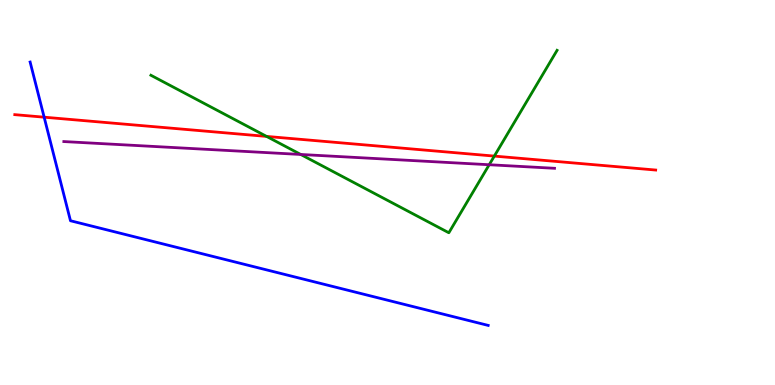[{'lines': ['blue', 'red'], 'intersections': [{'x': 0.57, 'y': 6.96}]}, {'lines': ['green', 'red'], 'intersections': [{'x': 3.44, 'y': 6.46}, {'x': 6.38, 'y': 5.95}]}, {'lines': ['purple', 'red'], 'intersections': []}, {'lines': ['blue', 'green'], 'intersections': []}, {'lines': ['blue', 'purple'], 'intersections': []}, {'lines': ['green', 'purple'], 'intersections': [{'x': 3.88, 'y': 5.99}, {'x': 6.31, 'y': 5.72}]}]